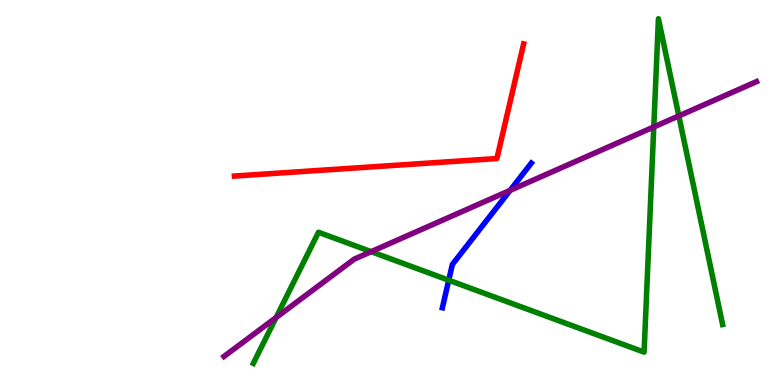[{'lines': ['blue', 'red'], 'intersections': []}, {'lines': ['green', 'red'], 'intersections': []}, {'lines': ['purple', 'red'], 'intersections': []}, {'lines': ['blue', 'green'], 'intersections': [{'x': 5.79, 'y': 2.72}]}, {'lines': ['blue', 'purple'], 'intersections': [{'x': 6.58, 'y': 5.06}]}, {'lines': ['green', 'purple'], 'intersections': [{'x': 3.56, 'y': 1.75}, {'x': 4.79, 'y': 3.46}, {'x': 8.44, 'y': 6.7}, {'x': 8.76, 'y': 6.99}]}]